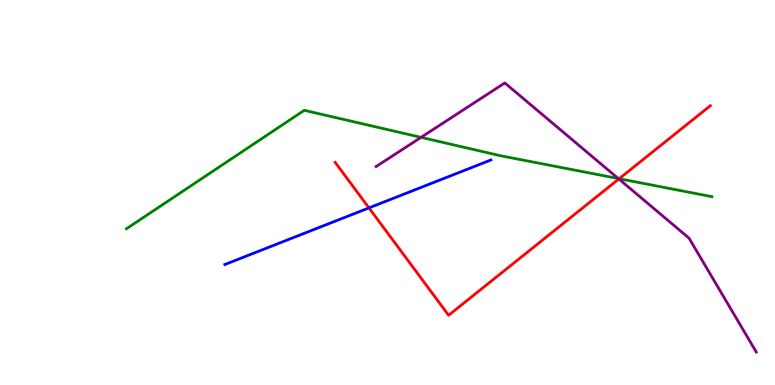[{'lines': ['blue', 'red'], 'intersections': [{'x': 4.76, 'y': 4.6}]}, {'lines': ['green', 'red'], 'intersections': [{'x': 7.99, 'y': 5.36}]}, {'lines': ['purple', 'red'], 'intersections': [{'x': 7.98, 'y': 5.35}]}, {'lines': ['blue', 'green'], 'intersections': []}, {'lines': ['blue', 'purple'], 'intersections': []}, {'lines': ['green', 'purple'], 'intersections': [{'x': 5.43, 'y': 6.43}, {'x': 7.98, 'y': 5.36}]}]